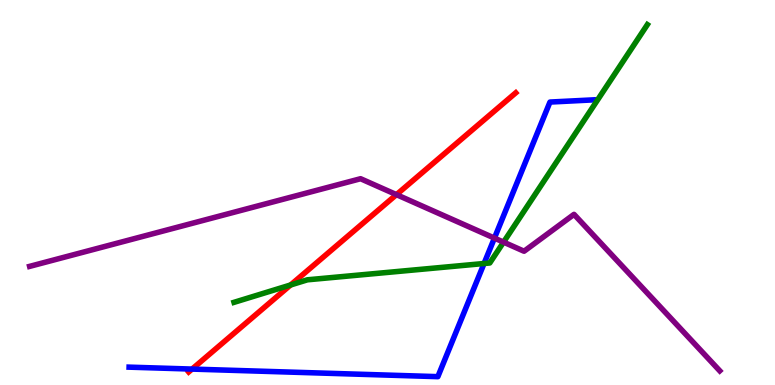[{'lines': ['blue', 'red'], 'intersections': [{'x': 2.48, 'y': 0.413}]}, {'lines': ['green', 'red'], 'intersections': [{'x': 3.75, 'y': 2.6}]}, {'lines': ['purple', 'red'], 'intersections': [{'x': 5.12, 'y': 4.94}]}, {'lines': ['blue', 'green'], 'intersections': [{'x': 6.25, 'y': 3.16}]}, {'lines': ['blue', 'purple'], 'intersections': [{'x': 6.38, 'y': 3.82}]}, {'lines': ['green', 'purple'], 'intersections': [{'x': 6.5, 'y': 3.71}]}]